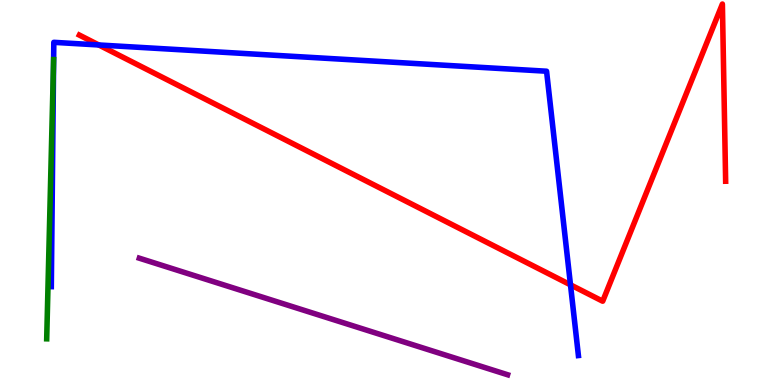[{'lines': ['blue', 'red'], 'intersections': [{'x': 1.27, 'y': 8.83}, {'x': 7.36, 'y': 2.6}]}, {'lines': ['green', 'red'], 'intersections': []}, {'lines': ['purple', 'red'], 'intersections': []}, {'lines': ['blue', 'green'], 'intersections': []}, {'lines': ['blue', 'purple'], 'intersections': []}, {'lines': ['green', 'purple'], 'intersections': []}]